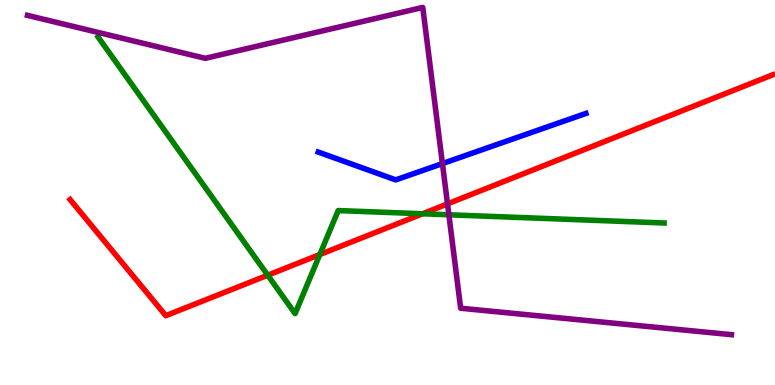[{'lines': ['blue', 'red'], 'intersections': []}, {'lines': ['green', 'red'], 'intersections': [{'x': 3.45, 'y': 2.85}, {'x': 4.13, 'y': 3.39}, {'x': 5.45, 'y': 4.45}]}, {'lines': ['purple', 'red'], 'intersections': [{'x': 5.77, 'y': 4.7}]}, {'lines': ['blue', 'green'], 'intersections': []}, {'lines': ['blue', 'purple'], 'intersections': [{'x': 5.71, 'y': 5.75}]}, {'lines': ['green', 'purple'], 'intersections': [{'x': 5.79, 'y': 4.42}]}]